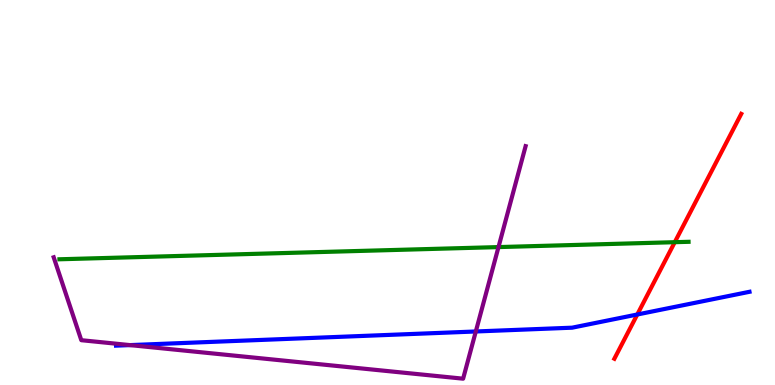[{'lines': ['blue', 'red'], 'intersections': [{'x': 8.22, 'y': 1.83}]}, {'lines': ['green', 'red'], 'intersections': [{'x': 8.71, 'y': 3.71}]}, {'lines': ['purple', 'red'], 'intersections': []}, {'lines': ['blue', 'green'], 'intersections': []}, {'lines': ['blue', 'purple'], 'intersections': [{'x': 1.68, 'y': 1.04}, {'x': 6.14, 'y': 1.39}]}, {'lines': ['green', 'purple'], 'intersections': [{'x': 6.43, 'y': 3.58}]}]